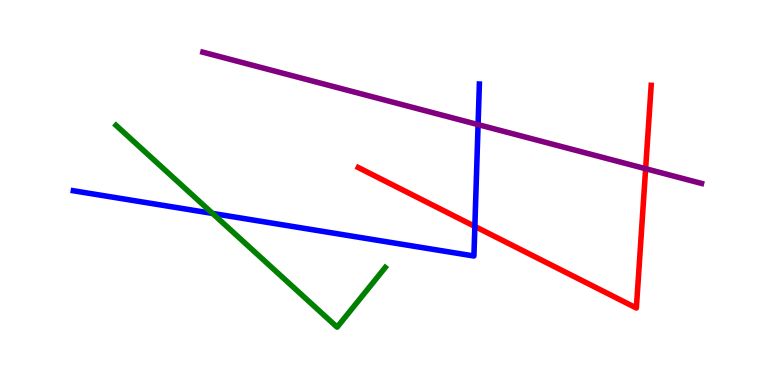[{'lines': ['blue', 'red'], 'intersections': [{'x': 6.13, 'y': 4.12}]}, {'lines': ['green', 'red'], 'intersections': []}, {'lines': ['purple', 'red'], 'intersections': [{'x': 8.33, 'y': 5.62}]}, {'lines': ['blue', 'green'], 'intersections': [{'x': 2.74, 'y': 4.46}]}, {'lines': ['blue', 'purple'], 'intersections': [{'x': 6.17, 'y': 6.76}]}, {'lines': ['green', 'purple'], 'intersections': []}]